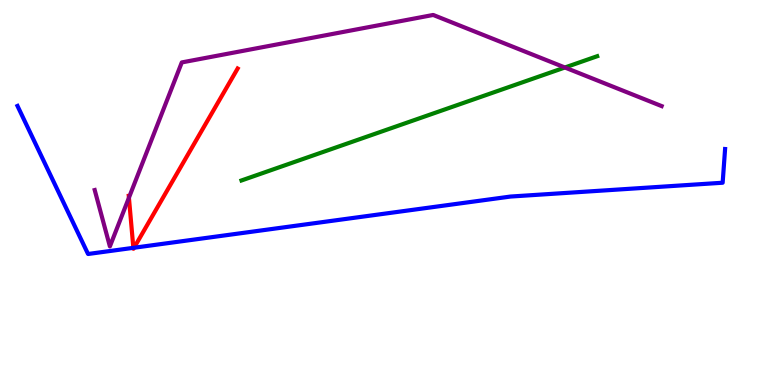[{'lines': ['blue', 'red'], 'intersections': [{'x': 1.72, 'y': 3.56}, {'x': 1.73, 'y': 3.57}]}, {'lines': ['green', 'red'], 'intersections': []}, {'lines': ['purple', 'red'], 'intersections': [{'x': 1.66, 'y': 4.86}]}, {'lines': ['blue', 'green'], 'intersections': []}, {'lines': ['blue', 'purple'], 'intersections': []}, {'lines': ['green', 'purple'], 'intersections': [{'x': 7.29, 'y': 8.25}]}]